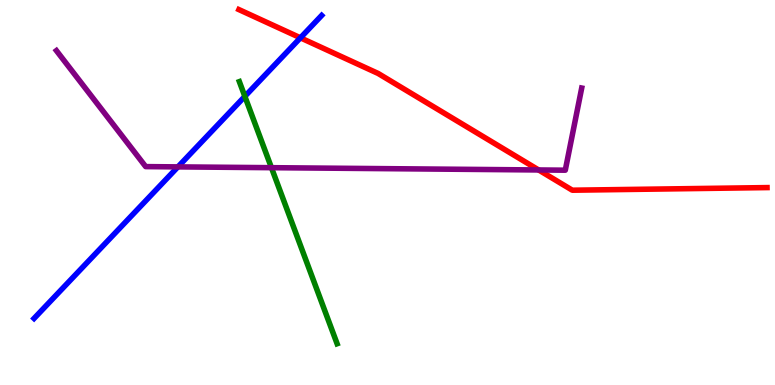[{'lines': ['blue', 'red'], 'intersections': [{'x': 3.88, 'y': 9.02}]}, {'lines': ['green', 'red'], 'intersections': []}, {'lines': ['purple', 'red'], 'intersections': [{'x': 6.95, 'y': 5.59}]}, {'lines': ['blue', 'green'], 'intersections': [{'x': 3.16, 'y': 7.5}]}, {'lines': ['blue', 'purple'], 'intersections': [{'x': 2.3, 'y': 5.67}]}, {'lines': ['green', 'purple'], 'intersections': [{'x': 3.5, 'y': 5.64}]}]